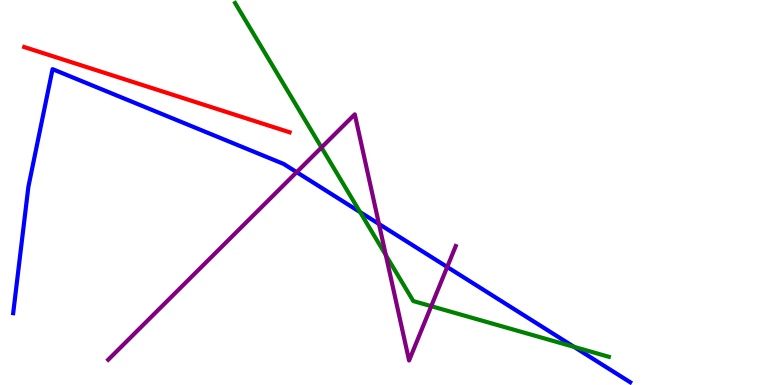[{'lines': ['blue', 'red'], 'intersections': []}, {'lines': ['green', 'red'], 'intersections': []}, {'lines': ['purple', 'red'], 'intersections': []}, {'lines': ['blue', 'green'], 'intersections': [{'x': 4.65, 'y': 4.49}, {'x': 7.41, 'y': 0.99}]}, {'lines': ['blue', 'purple'], 'intersections': [{'x': 3.83, 'y': 5.53}, {'x': 4.89, 'y': 4.18}, {'x': 5.77, 'y': 3.07}]}, {'lines': ['green', 'purple'], 'intersections': [{'x': 4.15, 'y': 6.17}, {'x': 4.98, 'y': 3.37}, {'x': 5.56, 'y': 2.05}]}]